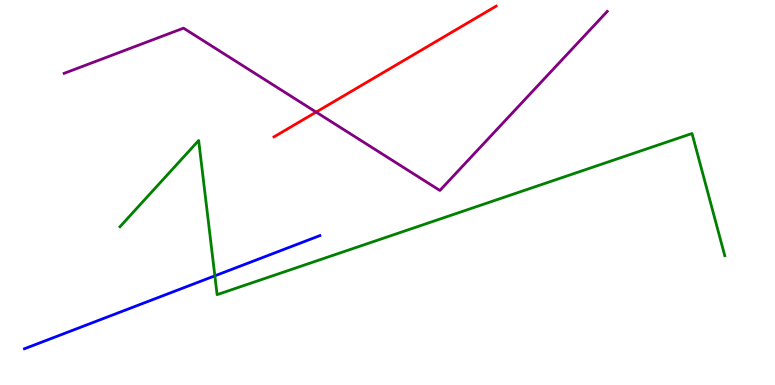[{'lines': ['blue', 'red'], 'intersections': []}, {'lines': ['green', 'red'], 'intersections': []}, {'lines': ['purple', 'red'], 'intersections': [{'x': 4.08, 'y': 7.09}]}, {'lines': ['blue', 'green'], 'intersections': [{'x': 2.77, 'y': 2.84}]}, {'lines': ['blue', 'purple'], 'intersections': []}, {'lines': ['green', 'purple'], 'intersections': []}]